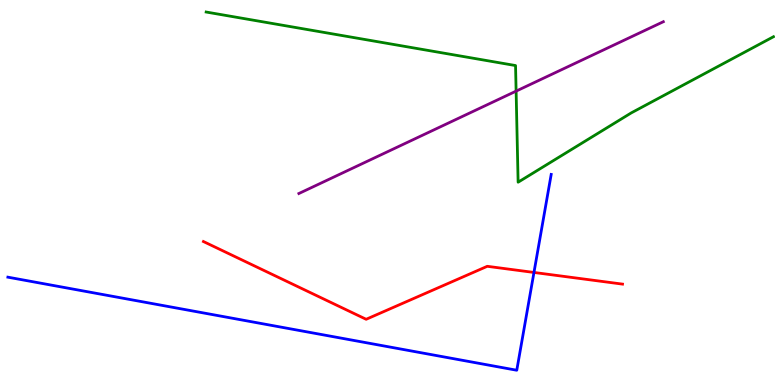[{'lines': ['blue', 'red'], 'intersections': [{'x': 6.89, 'y': 2.92}]}, {'lines': ['green', 'red'], 'intersections': []}, {'lines': ['purple', 'red'], 'intersections': []}, {'lines': ['blue', 'green'], 'intersections': []}, {'lines': ['blue', 'purple'], 'intersections': []}, {'lines': ['green', 'purple'], 'intersections': [{'x': 6.66, 'y': 7.63}]}]